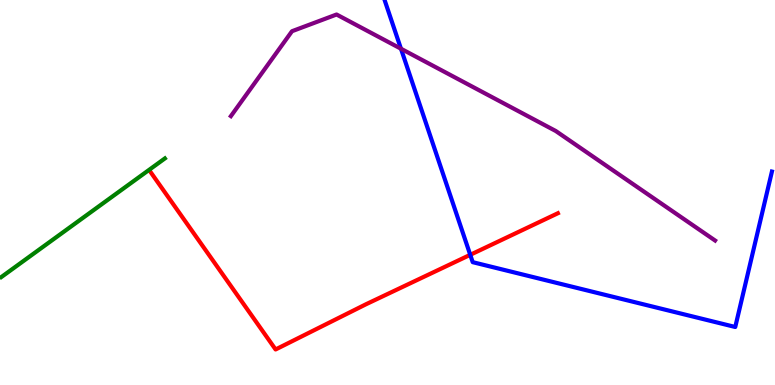[{'lines': ['blue', 'red'], 'intersections': [{'x': 6.07, 'y': 3.38}]}, {'lines': ['green', 'red'], 'intersections': []}, {'lines': ['purple', 'red'], 'intersections': []}, {'lines': ['blue', 'green'], 'intersections': []}, {'lines': ['blue', 'purple'], 'intersections': [{'x': 5.17, 'y': 8.73}]}, {'lines': ['green', 'purple'], 'intersections': []}]